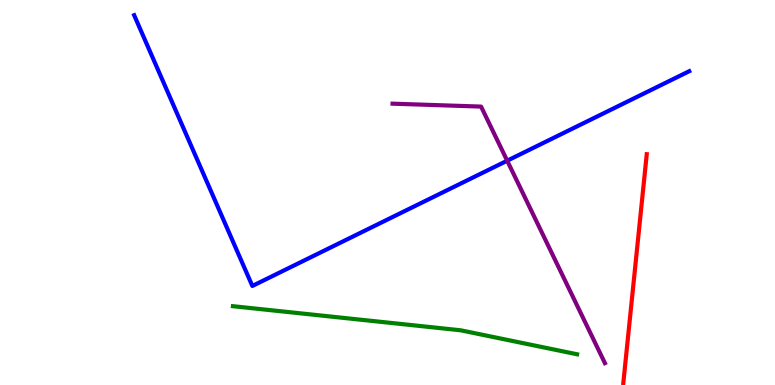[{'lines': ['blue', 'red'], 'intersections': []}, {'lines': ['green', 'red'], 'intersections': []}, {'lines': ['purple', 'red'], 'intersections': []}, {'lines': ['blue', 'green'], 'intersections': []}, {'lines': ['blue', 'purple'], 'intersections': [{'x': 6.54, 'y': 5.83}]}, {'lines': ['green', 'purple'], 'intersections': []}]